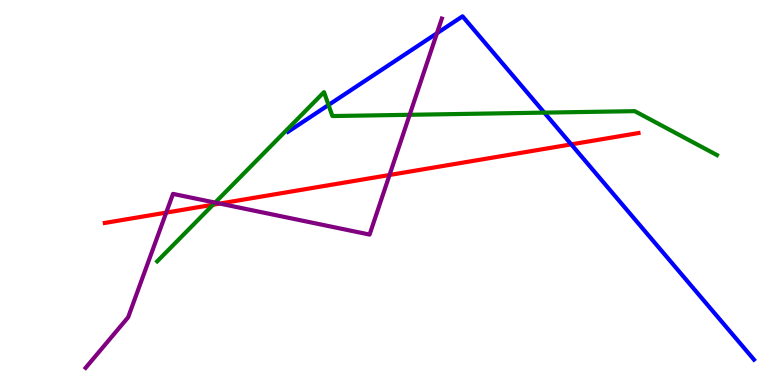[{'lines': ['blue', 'red'], 'intersections': [{'x': 7.37, 'y': 6.25}]}, {'lines': ['green', 'red'], 'intersections': [{'x': 2.75, 'y': 4.68}]}, {'lines': ['purple', 'red'], 'intersections': [{'x': 2.14, 'y': 4.48}, {'x': 2.84, 'y': 4.71}, {'x': 5.03, 'y': 5.45}]}, {'lines': ['blue', 'green'], 'intersections': [{'x': 4.24, 'y': 7.27}, {'x': 7.02, 'y': 7.07}]}, {'lines': ['blue', 'purple'], 'intersections': [{'x': 5.64, 'y': 9.14}]}, {'lines': ['green', 'purple'], 'intersections': [{'x': 2.78, 'y': 4.74}, {'x': 5.29, 'y': 7.02}]}]